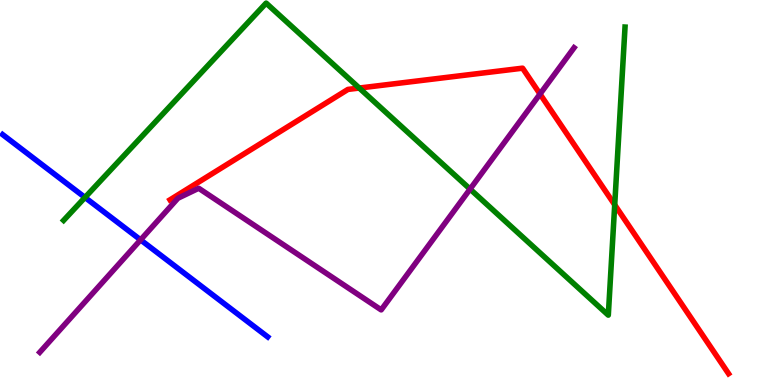[{'lines': ['blue', 'red'], 'intersections': []}, {'lines': ['green', 'red'], 'intersections': [{'x': 4.64, 'y': 7.71}, {'x': 7.93, 'y': 4.68}]}, {'lines': ['purple', 'red'], 'intersections': [{'x': 6.97, 'y': 7.56}]}, {'lines': ['blue', 'green'], 'intersections': [{'x': 1.1, 'y': 4.87}]}, {'lines': ['blue', 'purple'], 'intersections': [{'x': 1.81, 'y': 3.77}]}, {'lines': ['green', 'purple'], 'intersections': [{'x': 6.07, 'y': 5.09}]}]